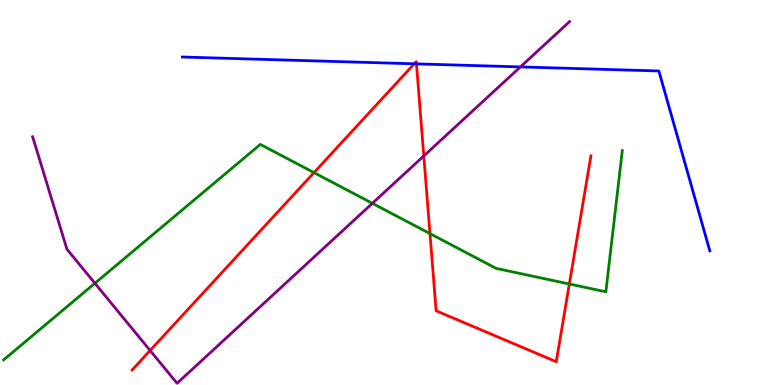[{'lines': ['blue', 'red'], 'intersections': [{'x': 5.35, 'y': 8.34}, {'x': 5.37, 'y': 8.34}]}, {'lines': ['green', 'red'], 'intersections': [{'x': 4.05, 'y': 5.52}, {'x': 5.55, 'y': 3.93}, {'x': 7.35, 'y': 2.62}]}, {'lines': ['purple', 'red'], 'intersections': [{'x': 1.94, 'y': 0.897}, {'x': 5.47, 'y': 5.95}]}, {'lines': ['blue', 'green'], 'intersections': []}, {'lines': ['blue', 'purple'], 'intersections': [{'x': 6.71, 'y': 8.26}]}, {'lines': ['green', 'purple'], 'intersections': [{'x': 1.22, 'y': 2.64}, {'x': 4.8, 'y': 4.72}]}]